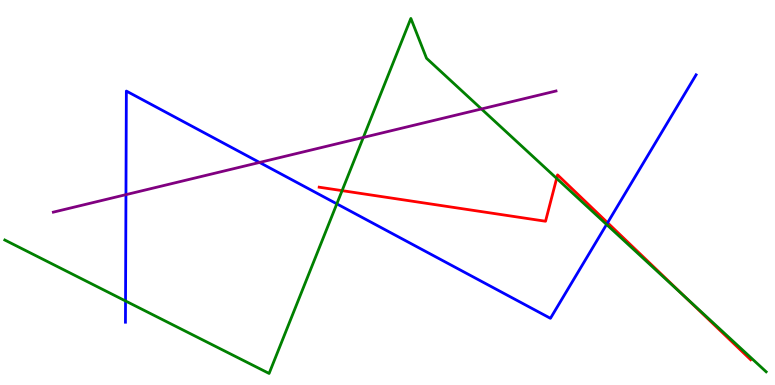[{'lines': ['blue', 'red'], 'intersections': [{'x': 7.84, 'y': 4.21}]}, {'lines': ['green', 'red'], 'intersections': [{'x': 4.41, 'y': 5.05}, {'x': 7.18, 'y': 5.37}, {'x': 8.84, 'y': 2.28}]}, {'lines': ['purple', 'red'], 'intersections': []}, {'lines': ['blue', 'green'], 'intersections': [{'x': 1.62, 'y': 2.18}, {'x': 4.35, 'y': 4.71}, {'x': 7.83, 'y': 4.17}]}, {'lines': ['blue', 'purple'], 'intersections': [{'x': 1.63, 'y': 4.94}, {'x': 3.35, 'y': 5.78}]}, {'lines': ['green', 'purple'], 'intersections': [{'x': 4.69, 'y': 6.43}, {'x': 6.21, 'y': 7.17}]}]